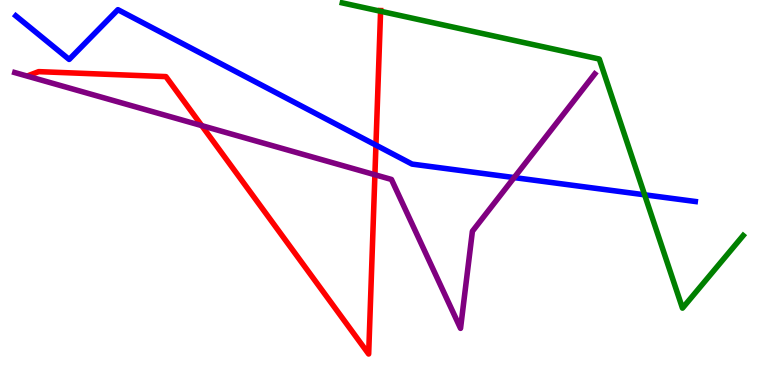[{'lines': ['blue', 'red'], 'intersections': [{'x': 4.85, 'y': 6.23}]}, {'lines': ['green', 'red'], 'intersections': [{'x': 4.91, 'y': 9.71}]}, {'lines': ['purple', 'red'], 'intersections': [{'x': 2.6, 'y': 6.74}, {'x': 4.84, 'y': 5.46}]}, {'lines': ['blue', 'green'], 'intersections': [{'x': 8.32, 'y': 4.94}]}, {'lines': ['blue', 'purple'], 'intersections': [{'x': 6.63, 'y': 5.39}]}, {'lines': ['green', 'purple'], 'intersections': []}]